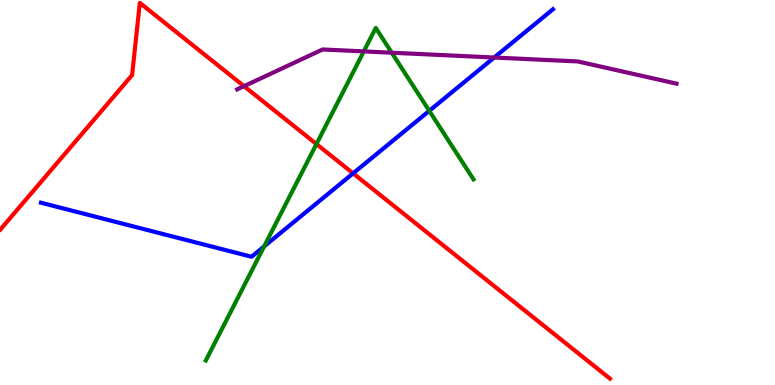[{'lines': ['blue', 'red'], 'intersections': [{'x': 4.56, 'y': 5.5}]}, {'lines': ['green', 'red'], 'intersections': [{'x': 4.08, 'y': 6.26}]}, {'lines': ['purple', 'red'], 'intersections': [{'x': 3.15, 'y': 7.76}]}, {'lines': ['blue', 'green'], 'intersections': [{'x': 3.41, 'y': 3.6}, {'x': 5.54, 'y': 7.12}]}, {'lines': ['blue', 'purple'], 'intersections': [{'x': 6.38, 'y': 8.51}]}, {'lines': ['green', 'purple'], 'intersections': [{'x': 4.69, 'y': 8.66}, {'x': 5.05, 'y': 8.63}]}]